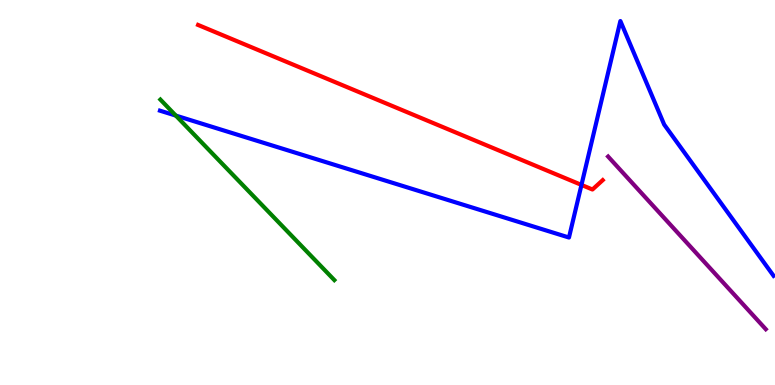[{'lines': ['blue', 'red'], 'intersections': [{'x': 7.5, 'y': 5.2}]}, {'lines': ['green', 'red'], 'intersections': []}, {'lines': ['purple', 'red'], 'intersections': []}, {'lines': ['blue', 'green'], 'intersections': [{'x': 2.27, 'y': 7.0}]}, {'lines': ['blue', 'purple'], 'intersections': []}, {'lines': ['green', 'purple'], 'intersections': []}]